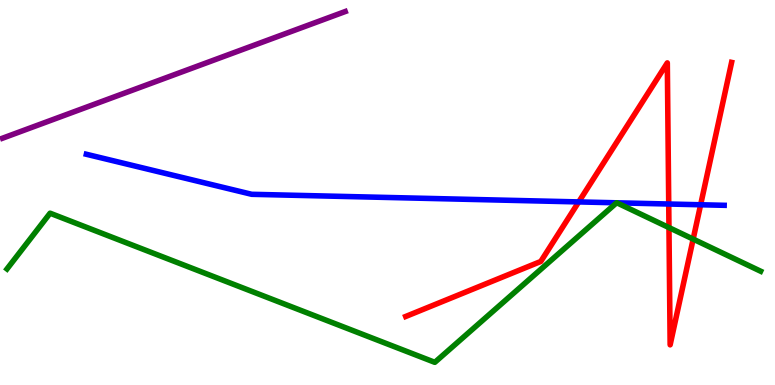[{'lines': ['blue', 'red'], 'intersections': [{'x': 7.47, 'y': 4.76}, {'x': 8.63, 'y': 4.7}, {'x': 9.04, 'y': 4.68}]}, {'lines': ['green', 'red'], 'intersections': [{'x': 8.63, 'y': 4.09}, {'x': 8.94, 'y': 3.79}]}, {'lines': ['purple', 'red'], 'intersections': []}, {'lines': ['blue', 'green'], 'intersections': [{'x': 7.96, 'y': 4.73}, {'x': 7.96, 'y': 4.73}]}, {'lines': ['blue', 'purple'], 'intersections': []}, {'lines': ['green', 'purple'], 'intersections': []}]